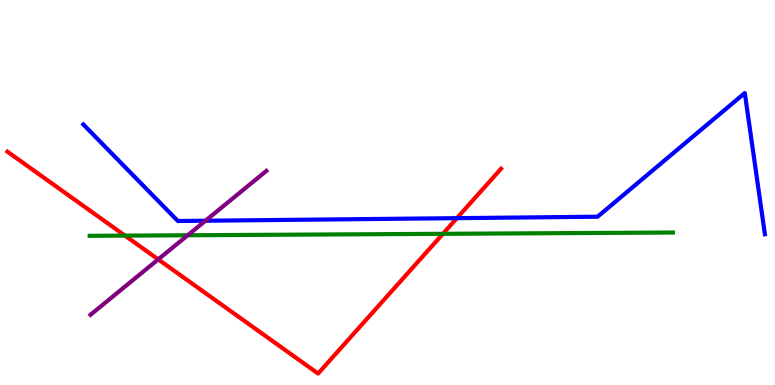[{'lines': ['blue', 'red'], 'intersections': [{'x': 5.9, 'y': 4.33}]}, {'lines': ['green', 'red'], 'intersections': [{'x': 1.61, 'y': 3.88}, {'x': 5.72, 'y': 3.93}]}, {'lines': ['purple', 'red'], 'intersections': [{'x': 2.04, 'y': 3.26}]}, {'lines': ['blue', 'green'], 'intersections': []}, {'lines': ['blue', 'purple'], 'intersections': [{'x': 2.65, 'y': 4.27}]}, {'lines': ['green', 'purple'], 'intersections': [{'x': 2.42, 'y': 3.89}]}]